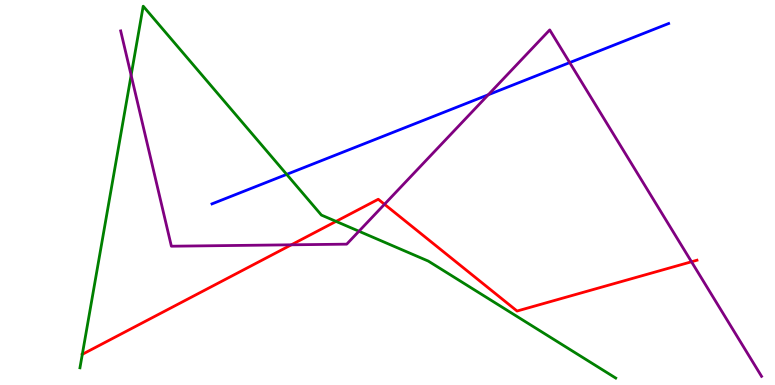[{'lines': ['blue', 'red'], 'intersections': []}, {'lines': ['green', 'red'], 'intersections': [{'x': 1.06, 'y': 0.797}, {'x': 4.34, 'y': 4.25}]}, {'lines': ['purple', 'red'], 'intersections': [{'x': 3.76, 'y': 3.64}, {'x': 4.96, 'y': 4.69}, {'x': 8.92, 'y': 3.2}]}, {'lines': ['blue', 'green'], 'intersections': [{'x': 3.7, 'y': 5.47}]}, {'lines': ['blue', 'purple'], 'intersections': [{'x': 6.3, 'y': 7.54}, {'x': 7.35, 'y': 8.37}]}, {'lines': ['green', 'purple'], 'intersections': [{'x': 1.69, 'y': 8.05}, {'x': 4.63, 'y': 3.99}]}]